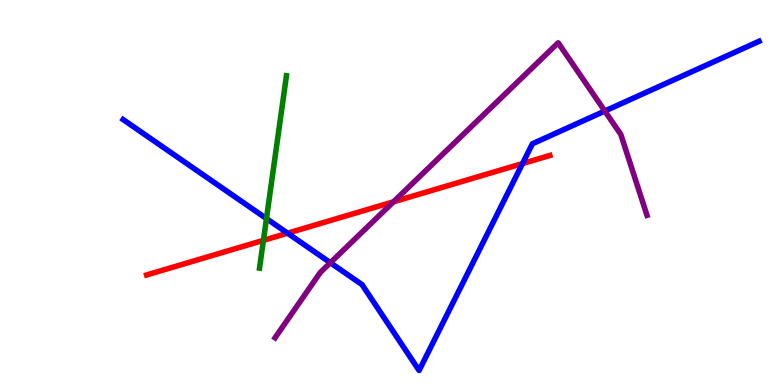[{'lines': ['blue', 'red'], 'intersections': [{'x': 3.71, 'y': 3.94}, {'x': 6.74, 'y': 5.75}]}, {'lines': ['green', 'red'], 'intersections': [{'x': 3.4, 'y': 3.76}]}, {'lines': ['purple', 'red'], 'intersections': [{'x': 5.08, 'y': 4.76}]}, {'lines': ['blue', 'green'], 'intersections': [{'x': 3.44, 'y': 4.32}]}, {'lines': ['blue', 'purple'], 'intersections': [{'x': 4.26, 'y': 3.18}, {'x': 7.8, 'y': 7.12}]}, {'lines': ['green', 'purple'], 'intersections': []}]